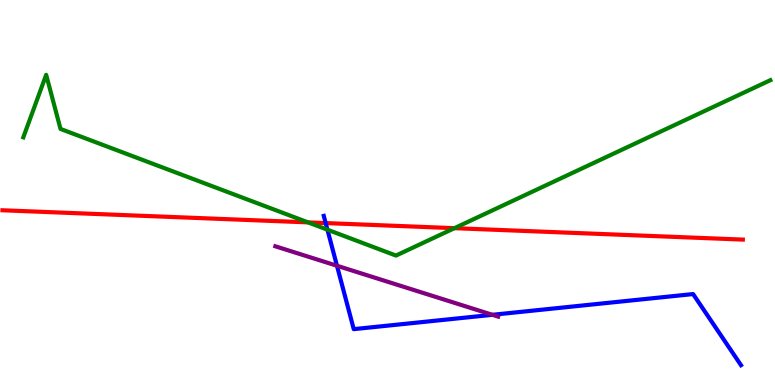[{'lines': ['blue', 'red'], 'intersections': [{'x': 4.2, 'y': 4.21}]}, {'lines': ['green', 'red'], 'intersections': [{'x': 3.97, 'y': 4.22}, {'x': 5.86, 'y': 4.07}]}, {'lines': ['purple', 'red'], 'intersections': []}, {'lines': ['blue', 'green'], 'intersections': [{'x': 4.23, 'y': 4.03}]}, {'lines': ['blue', 'purple'], 'intersections': [{'x': 4.35, 'y': 3.1}, {'x': 6.35, 'y': 1.82}]}, {'lines': ['green', 'purple'], 'intersections': []}]